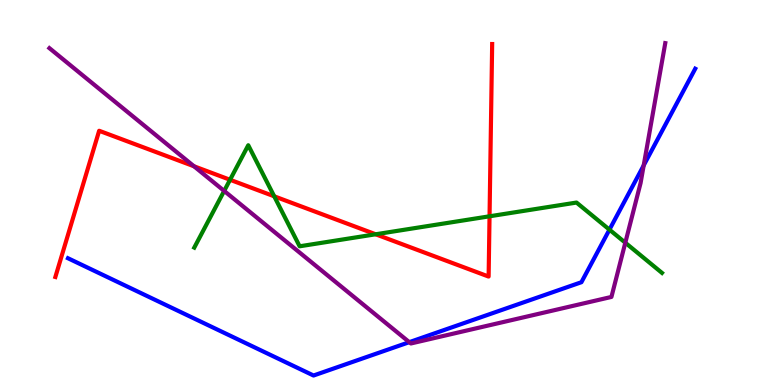[{'lines': ['blue', 'red'], 'intersections': []}, {'lines': ['green', 'red'], 'intersections': [{'x': 2.97, 'y': 5.33}, {'x': 3.54, 'y': 4.9}, {'x': 4.85, 'y': 3.91}, {'x': 6.32, 'y': 4.38}]}, {'lines': ['purple', 'red'], 'intersections': [{'x': 2.5, 'y': 5.68}]}, {'lines': ['blue', 'green'], 'intersections': [{'x': 7.86, 'y': 4.03}]}, {'lines': ['blue', 'purple'], 'intersections': [{'x': 5.28, 'y': 1.11}, {'x': 8.31, 'y': 5.7}]}, {'lines': ['green', 'purple'], 'intersections': [{'x': 2.89, 'y': 5.04}, {'x': 8.07, 'y': 3.7}]}]